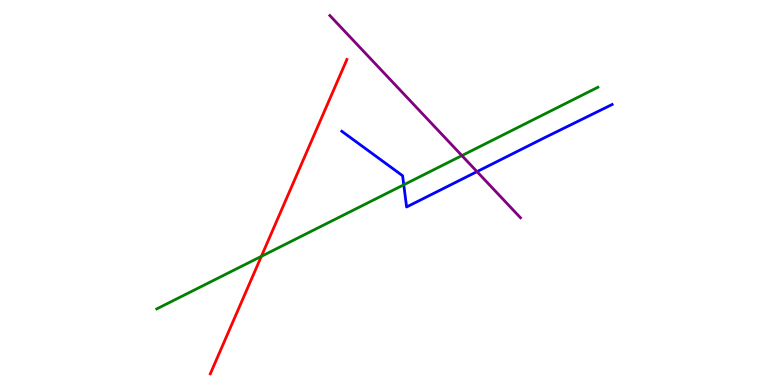[{'lines': ['blue', 'red'], 'intersections': []}, {'lines': ['green', 'red'], 'intersections': [{'x': 3.37, 'y': 3.34}]}, {'lines': ['purple', 'red'], 'intersections': []}, {'lines': ['blue', 'green'], 'intersections': [{'x': 5.21, 'y': 5.2}]}, {'lines': ['blue', 'purple'], 'intersections': [{'x': 6.15, 'y': 5.54}]}, {'lines': ['green', 'purple'], 'intersections': [{'x': 5.96, 'y': 5.96}]}]